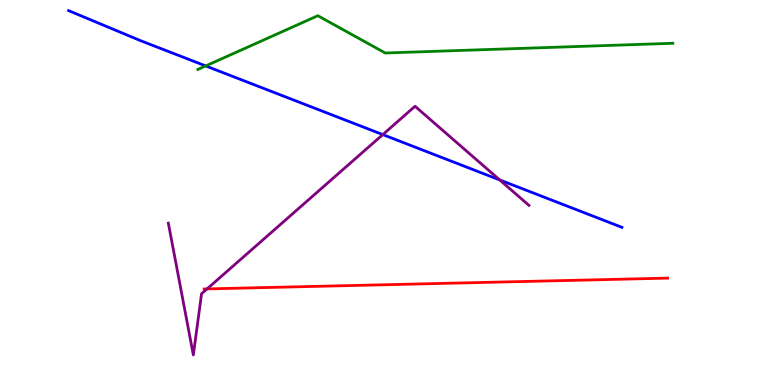[{'lines': ['blue', 'red'], 'intersections': []}, {'lines': ['green', 'red'], 'intersections': []}, {'lines': ['purple', 'red'], 'intersections': [{'x': 2.67, 'y': 2.5}]}, {'lines': ['blue', 'green'], 'intersections': [{'x': 2.65, 'y': 8.29}]}, {'lines': ['blue', 'purple'], 'intersections': [{'x': 4.94, 'y': 6.5}, {'x': 6.45, 'y': 5.33}]}, {'lines': ['green', 'purple'], 'intersections': []}]